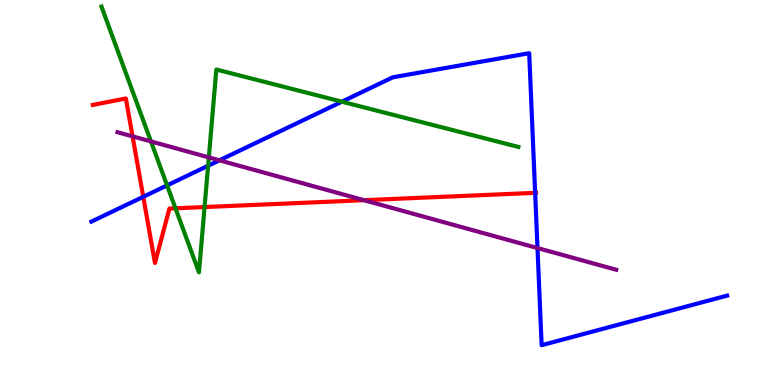[{'lines': ['blue', 'red'], 'intersections': [{'x': 1.85, 'y': 4.89}, {'x': 6.91, 'y': 4.99}]}, {'lines': ['green', 'red'], 'intersections': [{'x': 2.26, 'y': 4.59}, {'x': 2.64, 'y': 4.62}]}, {'lines': ['purple', 'red'], 'intersections': [{'x': 1.71, 'y': 6.46}, {'x': 4.7, 'y': 4.8}]}, {'lines': ['blue', 'green'], 'intersections': [{'x': 2.16, 'y': 5.18}, {'x': 2.69, 'y': 5.7}, {'x': 4.41, 'y': 7.36}]}, {'lines': ['blue', 'purple'], 'intersections': [{'x': 2.83, 'y': 5.84}, {'x': 6.94, 'y': 3.56}]}, {'lines': ['green', 'purple'], 'intersections': [{'x': 1.95, 'y': 6.33}, {'x': 2.69, 'y': 5.91}]}]